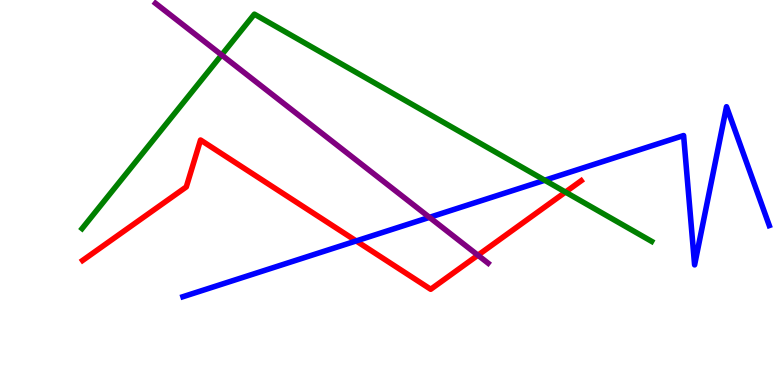[{'lines': ['blue', 'red'], 'intersections': [{'x': 4.6, 'y': 3.74}]}, {'lines': ['green', 'red'], 'intersections': [{'x': 7.3, 'y': 5.01}]}, {'lines': ['purple', 'red'], 'intersections': [{'x': 6.17, 'y': 3.37}]}, {'lines': ['blue', 'green'], 'intersections': [{'x': 7.03, 'y': 5.32}]}, {'lines': ['blue', 'purple'], 'intersections': [{'x': 5.54, 'y': 4.35}]}, {'lines': ['green', 'purple'], 'intersections': [{'x': 2.86, 'y': 8.57}]}]